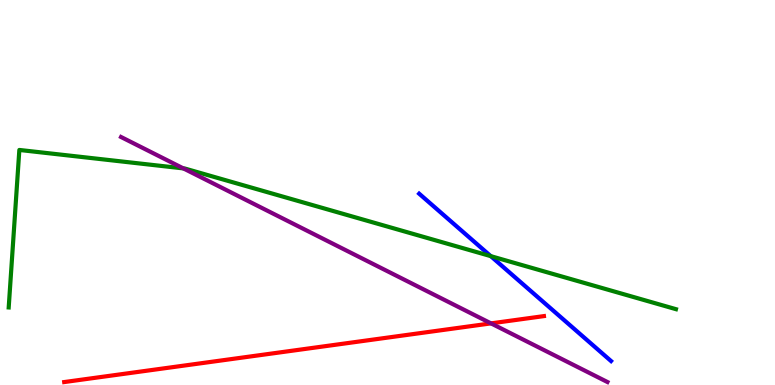[{'lines': ['blue', 'red'], 'intersections': []}, {'lines': ['green', 'red'], 'intersections': []}, {'lines': ['purple', 'red'], 'intersections': [{'x': 6.34, 'y': 1.6}]}, {'lines': ['blue', 'green'], 'intersections': [{'x': 6.33, 'y': 3.35}]}, {'lines': ['blue', 'purple'], 'intersections': []}, {'lines': ['green', 'purple'], 'intersections': [{'x': 2.37, 'y': 5.63}]}]